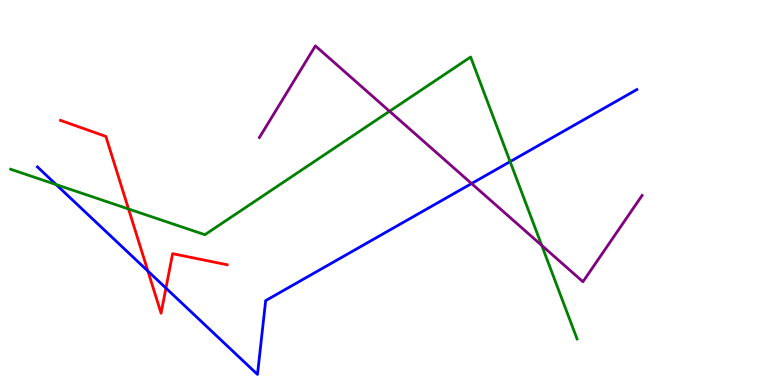[{'lines': ['blue', 'red'], 'intersections': [{'x': 1.91, 'y': 2.96}, {'x': 2.14, 'y': 2.52}]}, {'lines': ['green', 'red'], 'intersections': [{'x': 1.66, 'y': 4.57}]}, {'lines': ['purple', 'red'], 'intersections': []}, {'lines': ['blue', 'green'], 'intersections': [{'x': 0.724, 'y': 5.21}, {'x': 6.58, 'y': 5.8}]}, {'lines': ['blue', 'purple'], 'intersections': [{'x': 6.08, 'y': 5.23}]}, {'lines': ['green', 'purple'], 'intersections': [{'x': 5.03, 'y': 7.11}, {'x': 6.99, 'y': 3.63}]}]